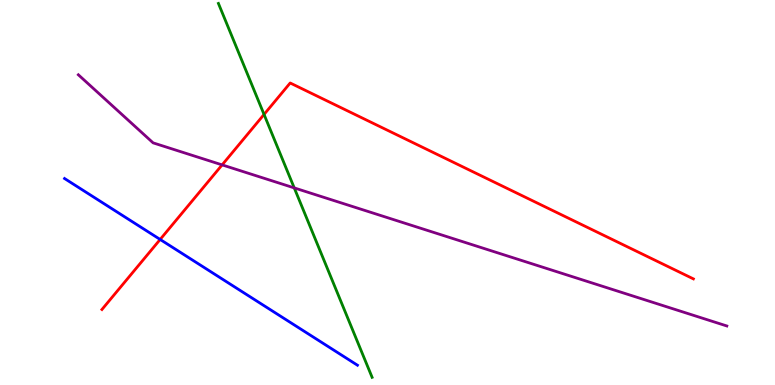[{'lines': ['blue', 'red'], 'intersections': [{'x': 2.07, 'y': 3.78}]}, {'lines': ['green', 'red'], 'intersections': [{'x': 3.41, 'y': 7.03}]}, {'lines': ['purple', 'red'], 'intersections': [{'x': 2.87, 'y': 5.72}]}, {'lines': ['blue', 'green'], 'intersections': []}, {'lines': ['blue', 'purple'], 'intersections': []}, {'lines': ['green', 'purple'], 'intersections': [{'x': 3.8, 'y': 5.12}]}]